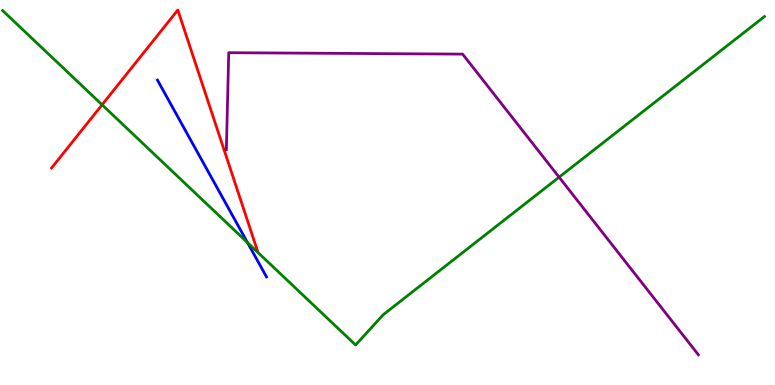[{'lines': ['blue', 'red'], 'intersections': []}, {'lines': ['green', 'red'], 'intersections': [{'x': 1.32, 'y': 7.28}]}, {'lines': ['purple', 'red'], 'intersections': []}, {'lines': ['blue', 'green'], 'intersections': [{'x': 3.19, 'y': 3.7}]}, {'lines': ['blue', 'purple'], 'intersections': []}, {'lines': ['green', 'purple'], 'intersections': [{'x': 7.21, 'y': 5.4}]}]